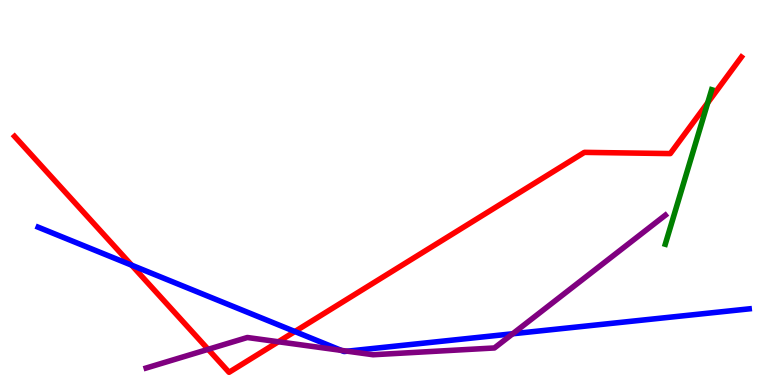[{'lines': ['blue', 'red'], 'intersections': [{'x': 1.7, 'y': 3.11}, {'x': 3.81, 'y': 1.39}]}, {'lines': ['green', 'red'], 'intersections': [{'x': 9.13, 'y': 7.33}]}, {'lines': ['purple', 'red'], 'intersections': [{'x': 2.69, 'y': 0.927}, {'x': 3.59, 'y': 1.12}]}, {'lines': ['blue', 'green'], 'intersections': []}, {'lines': ['blue', 'purple'], 'intersections': [{'x': 4.4, 'y': 0.899}, {'x': 4.48, 'y': 0.878}, {'x': 6.62, 'y': 1.33}]}, {'lines': ['green', 'purple'], 'intersections': []}]